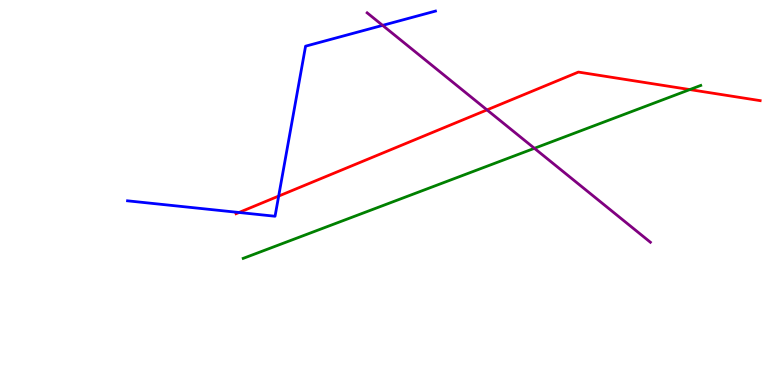[{'lines': ['blue', 'red'], 'intersections': [{'x': 3.08, 'y': 4.48}, {'x': 3.6, 'y': 4.91}]}, {'lines': ['green', 'red'], 'intersections': [{'x': 8.9, 'y': 7.67}]}, {'lines': ['purple', 'red'], 'intersections': [{'x': 6.28, 'y': 7.15}]}, {'lines': ['blue', 'green'], 'intersections': []}, {'lines': ['blue', 'purple'], 'intersections': [{'x': 4.94, 'y': 9.34}]}, {'lines': ['green', 'purple'], 'intersections': [{'x': 6.9, 'y': 6.15}]}]